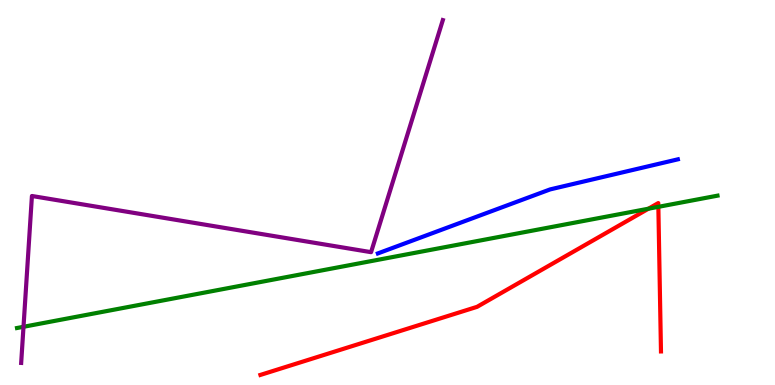[{'lines': ['blue', 'red'], 'intersections': []}, {'lines': ['green', 'red'], 'intersections': [{'x': 8.37, 'y': 4.58}, {'x': 8.49, 'y': 4.63}]}, {'lines': ['purple', 'red'], 'intersections': []}, {'lines': ['blue', 'green'], 'intersections': []}, {'lines': ['blue', 'purple'], 'intersections': []}, {'lines': ['green', 'purple'], 'intersections': [{'x': 0.303, 'y': 1.51}]}]